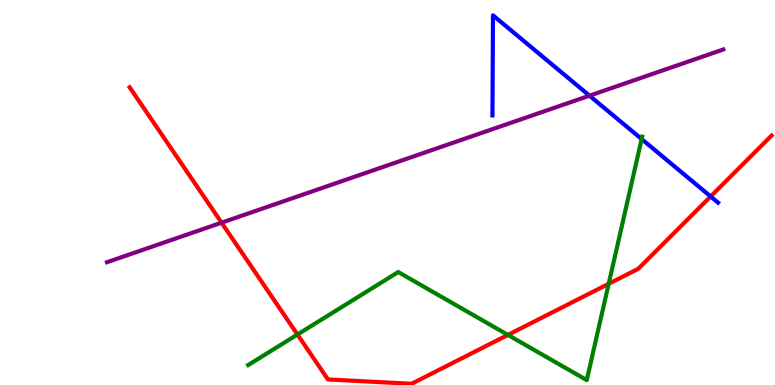[{'lines': ['blue', 'red'], 'intersections': [{'x': 9.17, 'y': 4.9}]}, {'lines': ['green', 'red'], 'intersections': [{'x': 3.84, 'y': 1.31}, {'x': 6.55, 'y': 1.3}, {'x': 7.85, 'y': 2.63}]}, {'lines': ['purple', 'red'], 'intersections': [{'x': 2.86, 'y': 4.22}]}, {'lines': ['blue', 'green'], 'intersections': [{'x': 8.28, 'y': 6.39}]}, {'lines': ['blue', 'purple'], 'intersections': [{'x': 7.61, 'y': 7.51}]}, {'lines': ['green', 'purple'], 'intersections': []}]